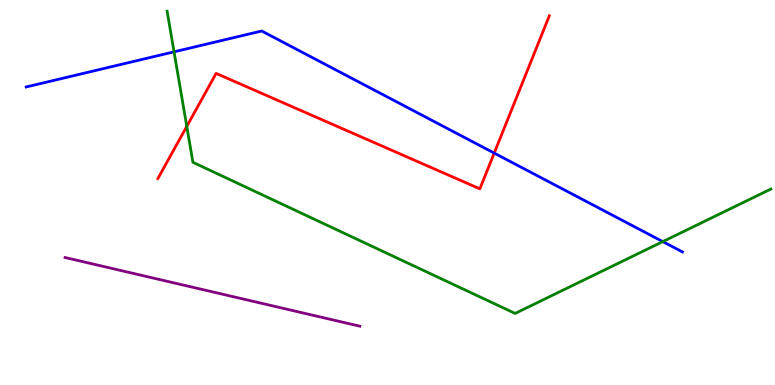[{'lines': ['blue', 'red'], 'intersections': [{'x': 6.38, 'y': 6.02}]}, {'lines': ['green', 'red'], 'intersections': [{'x': 2.41, 'y': 6.72}]}, {'lines': ['purple', 'red'], 'intersections': []}, {'lines': ['blue', 'green'], 'intersections': [{'x': 2.25, 'y': 8.65}, {'x': 8.55, 'y': 3.72}]}, {'lines': ['blue', 'purple'], 'intersections': []}, {'lines': ['green', 'purple'], 'intersections': []}]